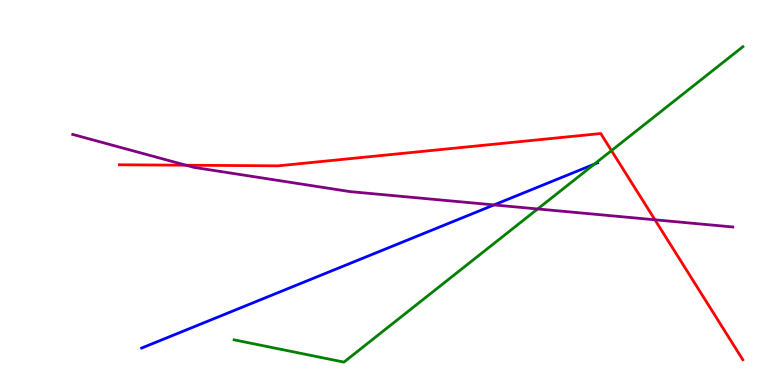[{'lines': ['blue', 'red'], 'intersections': []}, {'lines': ['green', 'red'], 'intersections': [{'x': 7.89, 'y': 6.09}]}, {'lines': ['purple', 'red'], 'intersections': [{'x': 2.4, 'y': 5.71}, {'x': 8.45, 'y': 4.29}]}, {'lines': ['blue', 'green'], 'intersections': [{'x': 7.67, 'y': 5.74}]}, {'lines': ['blue', 'purple'], 'intersections': [{'x': 6.37, 'y': 4.68}]}, {'lines': ['green', 'purple'], 'intersections': [{'x': 6.94, 'y': 4.57}]}]